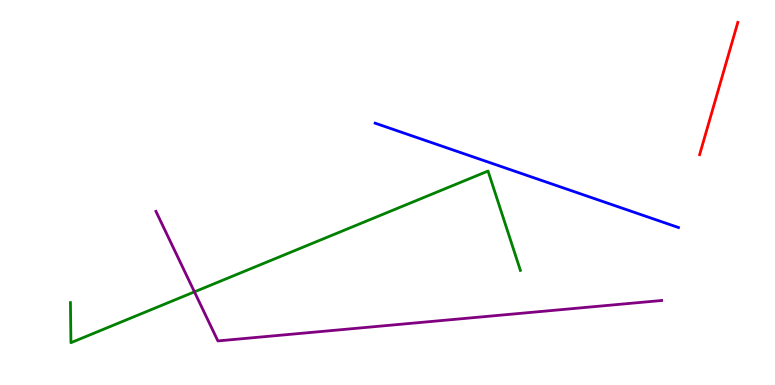[{'lines': ['blue', 'red'], 'intersections': []}, {'lines': ['green', 'red'], 'intersections': []}, {'lines': ['purple', 'red'], 'intersections': []}, {'lines': ['blue', 'green'], 'intersections': []}, {'lines': ['blue', 'purple'], 'intersections': []}, {'lines': ['green', 'purple'], 'intersections': [{'x': 2.51, 'y': 2.42}]}]